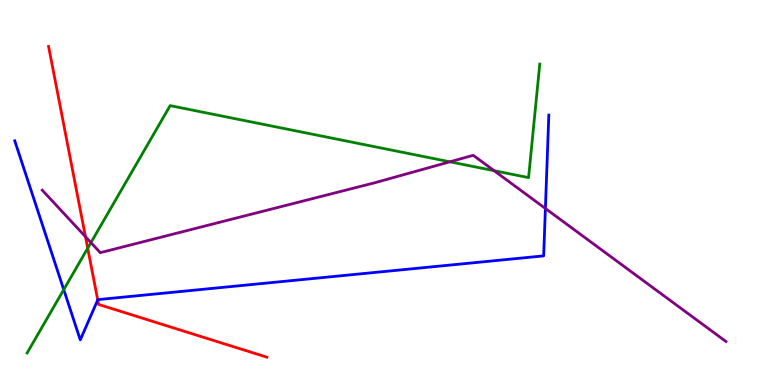[{'lines': ['blue', 'red'], 'intersections': [{'x': 1.26, 'y': 2.21}]}, {'lines': ['green', 'red'], 'intersections': [{'x': 1.13, 'y': 3.55}]}, {'lines': ['purple', 'red'], 'intersections': [{'x': 1.1, 'y': 3.85}]}, {'lines': ['blue', 'green'], 'intersections': [{'x': 0.823, 'y': 2.48}]}, {'lines': ['blue', 'purple'], 'intersections': [{'x': 7.04, 'y': 4.59}]}, {'lines': ['green', 'purple'], 'intersections': [{'x': 1.17, 'y': 3.7}, {'x': 5.81, 'y': 5.8}, {'x': 6.38, 'y': 5.57}]}]